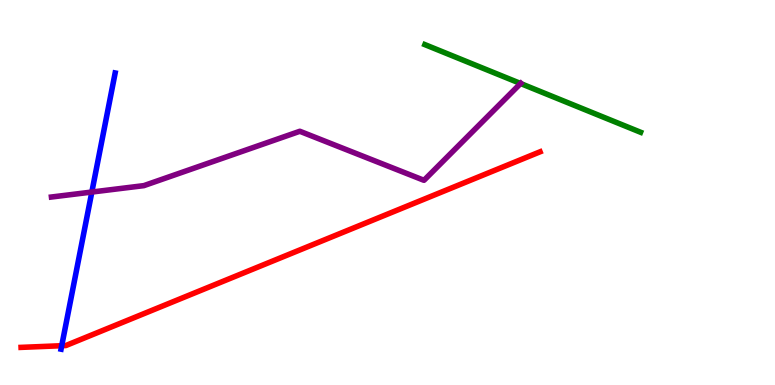[{'lines': ['blue', 'red'], 'intersections': [{'x': 0.797, 'y': 1.02}]}, {'lines': ['green', 'red'], 'intersections': []}, {'lines': ['purple', 'red'], 'intersections': []}, {'lines': ['blue', 'green'], 'intersections': []}, {'lines': ['blue', 'purple'], 'intersections': [{'x': 1.18, 'y': 5.01}]}, {'lines': ['green', 'purple'], 'intersections': [{'x': 6.72, 'y': 7.83}]}]